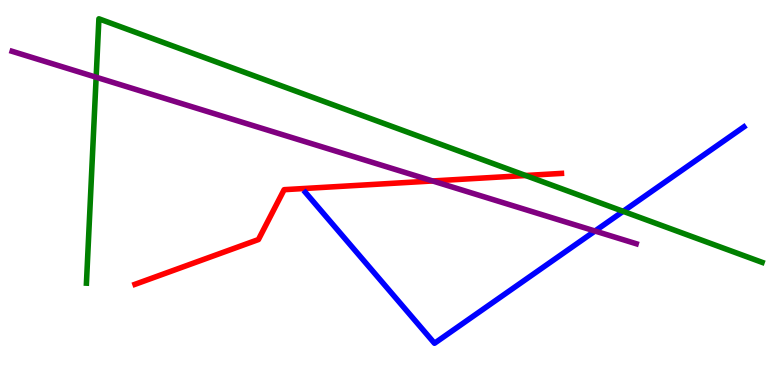[{'lines': ['blue', 'red'], 'intersections': []}, {'lines': ['green', 'red'], 'intersections': [{'x': 6.78, 'y': 5.44}]}, {'lines': ['purple', 'red'], 'intersections': [{'x': 5.58, 'y': 5.3}]}, {'lines': ['blue', 'green'], 'intersections': [{'x': 8.04, 'y': 4.51}]}, {'lines': ['blue', 'purple'], 'intersections': [{'x': 7.68, 'y': 4.0}]}, {'lines': ['green', 'purple'], 'intersections': [{'x': 1.24, 'y': 7.99}]}]